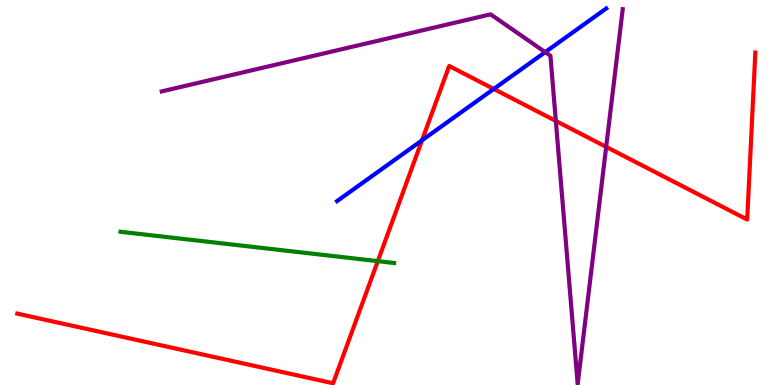[{'lines': ['blue', 'red'], 'intersections': [{'x': 5.45, 'y': 6.36}, {'x': 6.37, 'y': 7.69}]}, {'lines': ['green', 'red'], 'intersections': [{'x': 4.87, 'y': 3.22}]}, {'lines': ['purple', 'red'], 'intersections': [{'x': 7.17, 'y': 6.86}, {'x': 7.82, 'y': 6.19}]}, {'lines': ['blue', 'green'], 'intersections': []}, {'lines': ['blue', 'purple'], 'intersections': [{'x': 7.03, 'y': 8.65}]}, {'lines': ['green', 'purple'], 'intersections': []}]